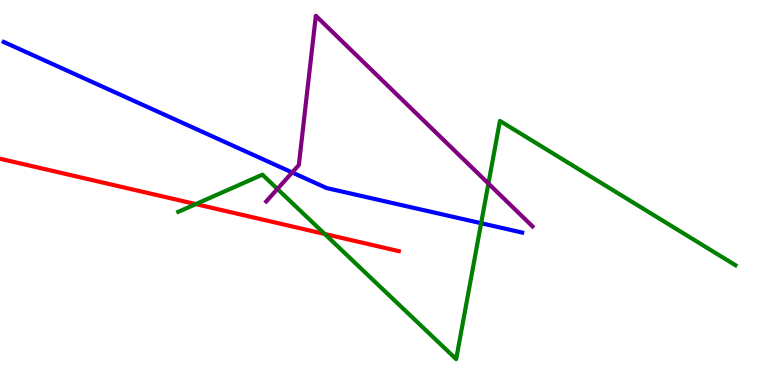[{'lines': ['blue', 'red'], 'intersections': []}, {'lines': ['green', 'red'], 'intersections': [{'x': 2.53, 'y': 4.7}, {'x': 4.19, 'y': 3.92}]}, {'lines': ['purple', 'red'], 'intersections': []}, {'lines': ['blue', 'green'], 'intersections': [{'x': 6.21, 'y': 4.2}]}, {'lines': ['blue', 'purple'], 'intersections': [{'x': 3.77, 'y': 5.52}]}, {'lines': ['green', 'purple'], 'intersections': [{'x': 3.58, 'y': 5.09}, {'x': 6.3, 'y': 5.23}]}]